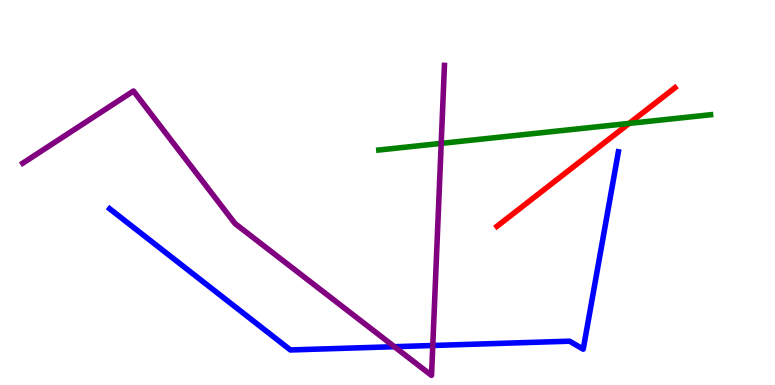[{'lines': ['blue', 'red'], 'intersections': []}, {'lines': ['green', 'red'], 'intersections': [{'x': 8.12, 'y': 6.79}]}, {'lines': ['purple', 'red'], 'intersections': []}, {'lines': ['blue', 'green'], 'intersections': []}, {'lines': ['blue', 'purple'], 'intersections': [{'x': 5.09, 'y': 0.995}, {'x': 5.58, 'y': 1.03}]}, {'lines': ['green', 'purple'], 'intersections': [{'x': 5.69, 'y': 6.28}]}]